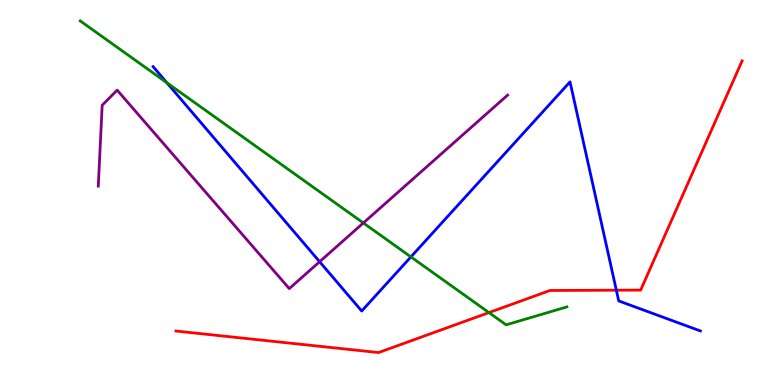[{'lines': ['blue', 'red'], 'intersections': [{'x': 7.95, 'y': 2.46}]}, {'lines': ['green', 'red'], 'intersections': [{'x': 6.31, 'y': 1.88}]}, {'lines': ['purple', 'red'], 'intersections': []}, {'lines': ['blue', 'green'], 'intersections': [{'x': 2.15, 'y': 7.85}, {'x': 5.3, 'y': 3.33}]}, {'lines': ['blue', 'purple'], 'intersections': [{'x': 4.12, 'y': 3.2}]}, {'lines': ['green', 'purple'], 'intersections': [{'x': 4.69, 'y': 4.21}]}]